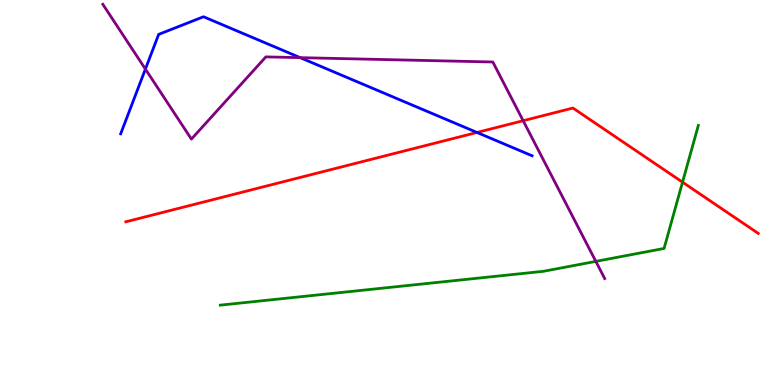[{'lines': ['blue', 'red'], 'intersections': [{'x': 6.15, 'y': 6.56}]}, {'lines': ['green', 'red'], 'intersections': [{'x': 8.81, 'y': 5.27}]}, {'lines': ['purple', 'red'], 'intersections': [{'x': 6.75, 'y': 6.86}]}, {'lines': ['blue', 'green'], 'intersections': []}, {'lines': ['blue', 'purple'], 'intersections': [{'x': 1.88, 'y': 8.21}, {'x': 3.87, 'y': 8.5}]}, {'lines': ['green', 'purple'], 'intersections': [{'x': 7.69, 'y': 3.21}]}]